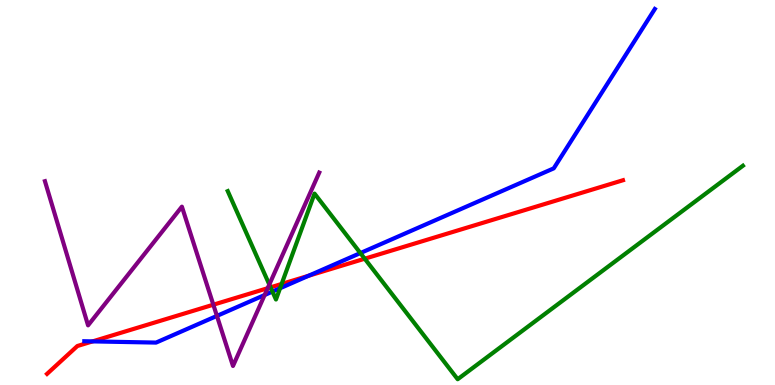[{'lines': ['blue', 'red'], 'intersections': [{'x': 1.19, 'y': 1.13}, {'x': 3.98, 'y': 2.84}]}, {'lines': ['green', 'red'], 'intersections': [{'x': 3.49, 'y': 2.54}, {'x': 3.63, 'y': 2.62}, {'x': 4.71, 'y': 3.28}]}, {'lines': ['purple', 'red'], 'intersections': [{'x': 2.75, 'y': 2.09}, {'x': 3.45, 'y': 2.51}]}, {'lines': ['blue', 'green'], 'intersections': [{'x': 3.52, 'y': 2.43}, {'x': 3.61, 'y': 2.51}, {'x': 4.65, 'y': 3.43}]}, {'lines': ['blue', 'purple'], 'intersections': [{'x': 2.8, 'y': 1.79}, {'x': 3.41, 'y': 2.34}]}, {'lines': ['green', 'purple'], 'intersections': [{'x': 3.47, 'y': 2.61}]}]